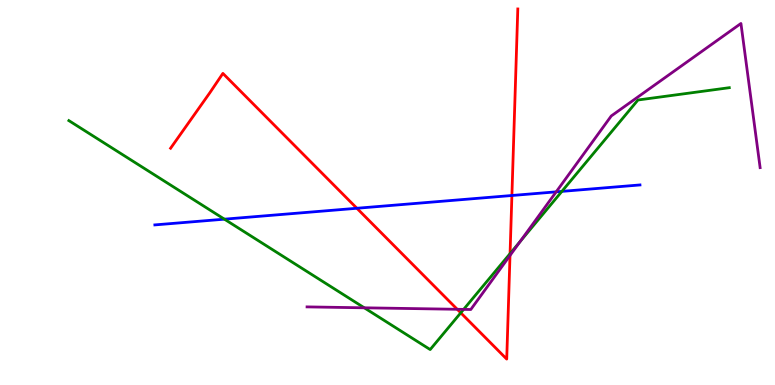[{'lines': ['blue', 'red'], 'intersections': [{'x': 4.6, 'y': 4.59}, {'x': 6.61, 'y': 4.92}]}, {'lines': ['green', 'red'], 'intersections': [{'x': 5.95, 'y': 1.87}, {'x': 6.58, 'y': 3.41}]}, {'lines': ['purple', 'red'], 'intersections': [{'x': 5.9, 'y': 1.97}, {'x': 6.58, 'y': 3.36}]}, {'lines': ['blue', 'green'], 'intersections': [{'x': 2.9, 'y': 4.31}, {'x': 7.25, 'y': 5.03}]}, {'lines': ['blue', 'purple'], 'intersections': [{'x': 7.18, 'y': 5.02}]}, {'lines': ['green', 'purple'], 'intersections': [{'x': 4.7, 'y': 2.01}, {'x': 5.98, 'y': 1.96}, {'x': 6.71, 'y': 3.73}]}]